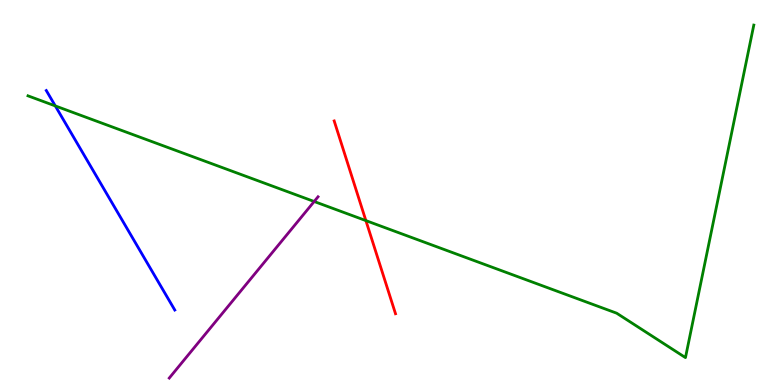[{'lines': ['blue', 'red'], 'intersections': []}, {'lines': ['green', 'red'], 'intersections': [{'x': 4.72, 'y': 4.27}]}, {'lines': ['purple', 'red'], 'intersections': []}, {'lines': ['blue', 'green'], 'intersections': [{'x': 0.714, 'y': 7.25}]}, {'lines': ['blue', 'purple'], 'intersections': []}, {'lines': ['green', 'purple'], 'intersections': [{'x': 4.05, 'y': 4.77}]}]